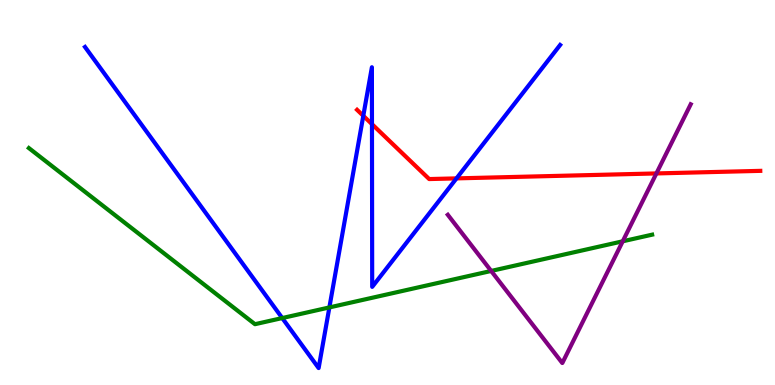[{'lines': ['blue', 'red'], 'intersections': [{'x': 4.69, 'y': 6.99}, {'x': 4.8, 'y': 6.78}, {'x': 5.89, 'y': 5.37}]}, {'lines': ['green', 'red'], 'intersections': []}, {'lines': ['purple', 'red'], 'intersections': [{'x': 8.47, 'y': 5.5}]}, {'lines': ['blue', 'green'], 'intersections': [{'x': 3.64, 'y': 1.74}, {'x': 4.25, 'y': 2.01}]}, {'lines': ['blue', 'purple'], 'intersections': []}, {'lines': ['green', 'purple'], 'intersections': [{'x': 6.34, 'y': 2.96}, {'x': 8.04, 'y': 3.73}]}]